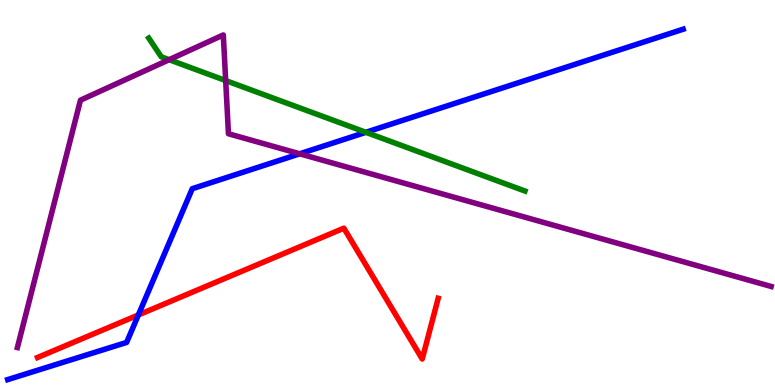[{'lines': ['blue', 'red'], 'intersections': [{'x': 1.79, 'y': 1.82}]}, {'lines': ['green', 'red'], 'intersections': []}, {'lines': ['purple', 'red'], 'intersections': []}, {'lines': ['blue', 'green'], 'intersections': [{'x': 4.72, 'y': 6.56}]}, {'lines': ['blue', 'purple'], 'intersections': [{'x': 3.87, 'y': 6.01}]}, {'lines': ['green', 'purple'], 'intersections': [{'x': 2.18, 'y': 8.45}, {'x': 2.91, 'y': 7.91}]}]